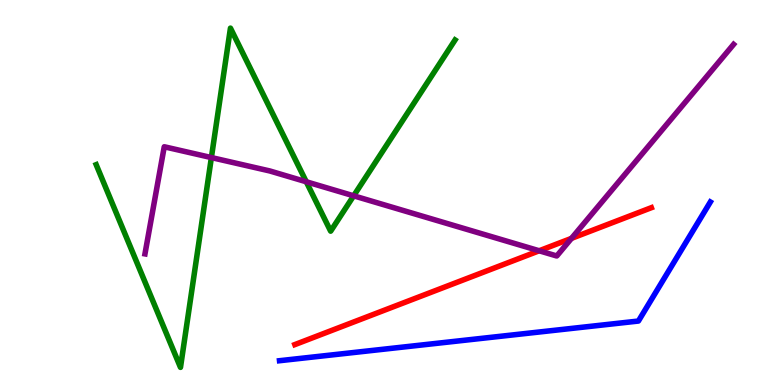[{'lines': ['blue', 'red'], 'intersections': []}, {'lines': ['green', 'red'], 'intersections': []}, {'lines': ['purple', 'red'], 'intersections': [{'x': 6.96, 'y': 3.49}, {'x': 7.37, 'y': 3.81}]}, {'lines': ['blue', 'green'], 'intersections': []}, {'lines': ['blue', 'purple'], 'intersections': []}, {'lines': ['green', 'purple'], 'intersections': [{'x': 2.73, 'y': 5.91}, {'x': 3.95, 'y': 5.28}, {'x': 4.56, 'y': 4.91}]}]